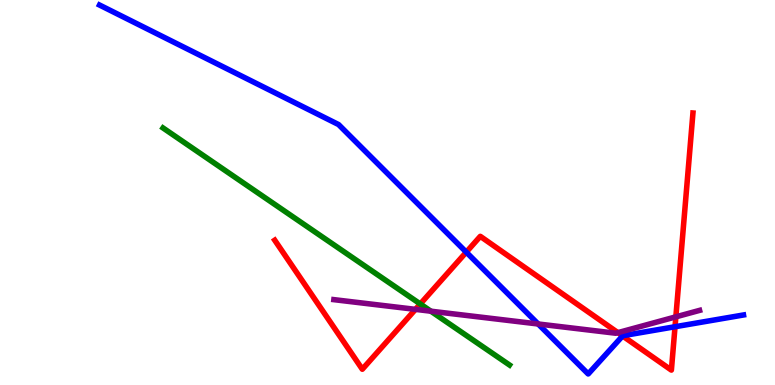[{'lines': ['blue', 'red'], 'intersections': [{'x': 6.02, 'y': 3.45}, {'x': 8.03, 'y': 1.27}, {'x': 8.71, 'y': 1.51}]}, {'lines': ['green', 'red'], 'intersections': [{'x': 5.42, 'y': 2.11}]}, {'lines': ['purple', 'red'], 'intersections': [{'x': 5.36, 'y': 1.96}, {'x': 7.97, 'y': 1.36}, {'x': 8.72, 'y': 1.77}]}, {'lines': ['blue', 'green'], 'intersections': []}, {'lines': ['blue', 'purple'], 'intersections': [{'x': 6.94, 'y': 1.58}]}, {'lines': ['green', 'purple'], 'intersections': [{'x': 5.56, 'y': 1.92}]}]